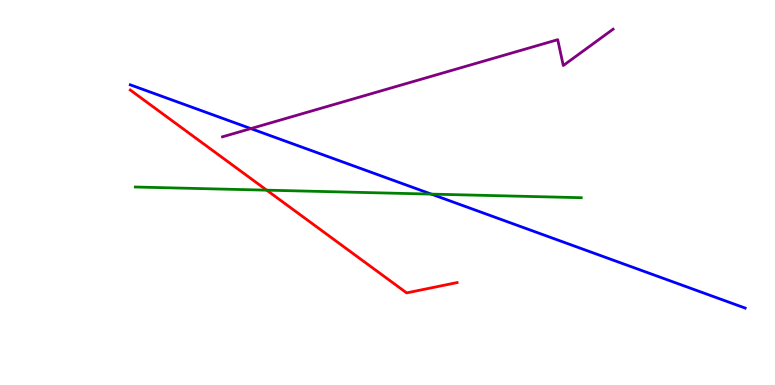[{'lines': ['blue', 'red'], 'intersections': []}, {'lines': ['green', 'red'], 'intersections': [{'x': 3.44, 'y': 5.06}]}, {'lines': ['purple', 'red'], 'intersections': []}, {'lines': ['blue', 'green'], 'intersections': [{'x': 5.57, 'y': 4.96}]}, {'lines': ['blue', 'purple'], 'intersections': [{'x': 3.24, 'y': 6.66}]}, {'lines': ['green', 'purple'], 'intersections': []}]